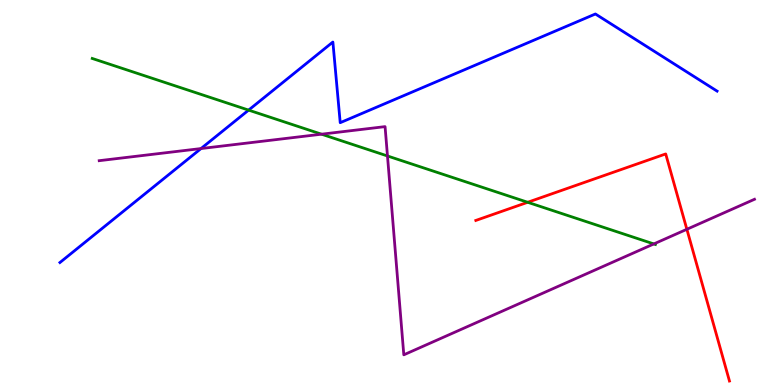[{'lines': ['blue', 'red'], 'intersections': []}, {'lines': ['green', 'red'], 'intersections': [{'x': 6.81, 'y': 4.75}]}, {'lines': ['purple', 'red'], 'intersections': [{'x': 8.86, 'y': 4.04}]}, {'lines': ['blue', 'green'], 'intersections': [{'x': 3.21, 'y': 7.14}]}, {'lines': ['blue', 'purple'], 'intersections': [{'x': 2.59, 'y': 6.14}]}, {'lines': ['green', 'purple'], 'intersections': [{'x': 4.15, 'y': 6.51}, {'x': 5.0, 'y': 5.95}, {'x': 8.44, 'y': 3.66}]}]